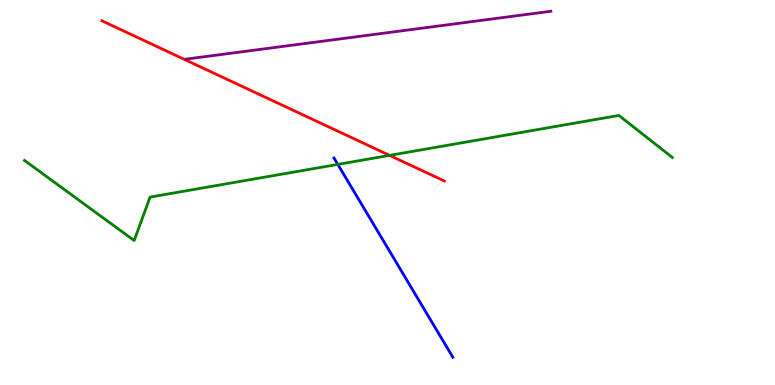[{'lines': ['blue', 'red'], 'intersections': []}, {'lines': ['green', 'red'], 'intersections': [{'x': 5.03, 'y': 5.96}]}, {'lines': ['purple', 'red'], 'intersections': []}, {'lines': ['blue', 'green'], 'intersections': [{'x': 4.36, 'y': 5.73}]}, {'lines': ['blue', 'purple'], 'intersections': []}, {'lines': ['green', 'purple'], 'intersections': []}]